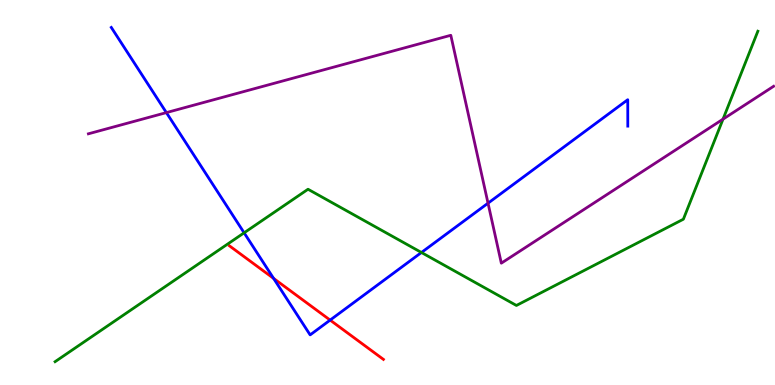[{'lines': ['blue', 'red'], 'intersections': [{'x': 3.53, 'y': 2.77}, {'x': 4.26, 'y': 1.69}]}, {'lines': ['green', 'red'], 'intersections': []}, {'lines': ['purple', 'red'], 'intersections': []}, {'lines': ['blue', 'green'], 'intersections': [{'x': 3.15, 'y': 3.95}, {'x': 5.44, 'y': 3.44}]}, {'lines': ['blue', 'purple'], 'intersections': [{'x': 2.15, 'y': 7.08}, {'x': 6.3, 'y': 4.72}]}, {'lines': ['green', 'purple'], 'intersections': [{'x': 9.33, 'y': 6.9}]}]